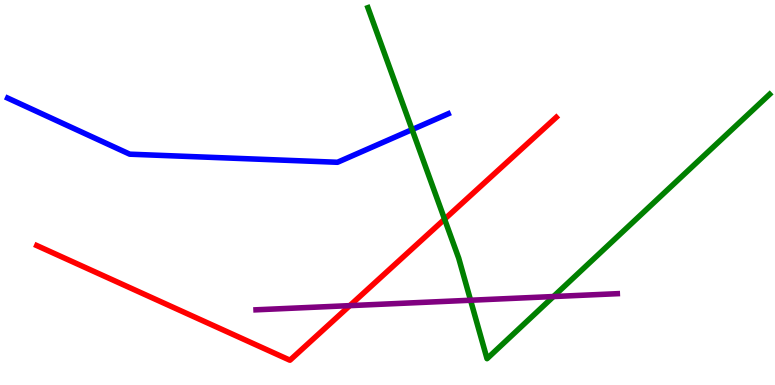[{'lines': ['blue', 'red'], 'intersections': []}, {'lines': ['green', 'red'], 'intersections': [{'x': 5.74, 'y': 4.31}]}, {'lines': ['purple', 'red'], 'intersections': [{'x': 4.51, 'y': 2.06}]}, {'lines': ['blue', 'green'], 'intersections': [{'x': 5.32, 'y': 6.63}]}, {'lines': ['blue', 'purple'], 'intersections': []}, {'lines': ['green', 'purple'], 'intersections': [{'x': 6.07, 'y': 2.2}, {'x': 7.14, 'y': 2.3}]}]